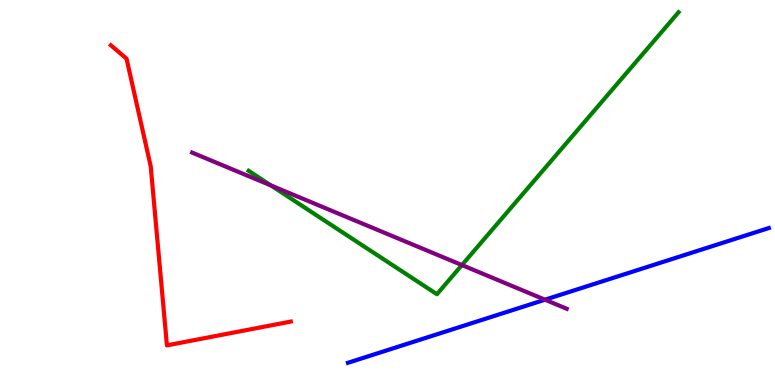[{'lines': ['blue', 'red'], 'intersections': []}, {'lines': ['green', 'red'], 'intersections': []}, {'lines': ['purple', 'red'], 'intersections': []}, {'lines': ['blue', 'green'], 'intersections': []}, {'lines': ['blue', 'purple'], 'intersections': [{'x': 7.03, 'y': 2.22}]}, {'lines': ['green', 'purple'], 'intersections': [{'x': 3.5, 'y': 5.18}, {'x': 5.96, 'y': 3.12}]}]